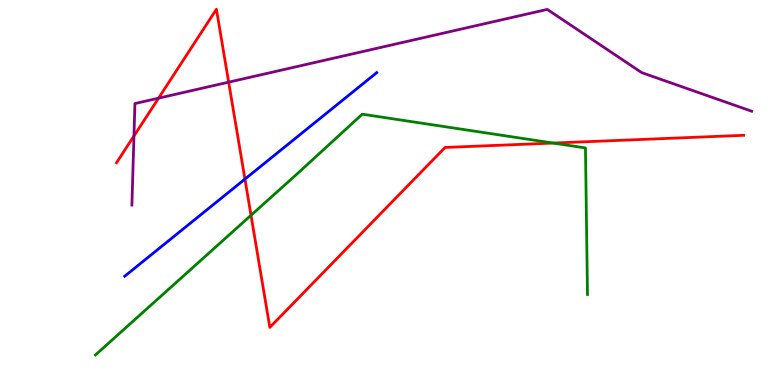[{'lines': ['blue', 'red'], 'intersections': [{'x': 3.16, 'y': 5.35}]}, {'lines': ['green', 'red'], 'intersections': [{'x': 3.24, 'y': 4.41}, {'x': 7.14, 'y': 6.28}]}, {'lines': ['purple', 'red'], 'intersections': [{'x': 1.73, 'y': 6.47}, {'x': 2.05, 'y': 7.45}, {'x': 2.95, 'y': 7.87}]}, {'lines': ['blue', 'green'], 'intersections': []}, {'lines': ['blue', 'purple'], 'intersections': []}, {'lines': ['green', 'purple'], 'intersections': []}]